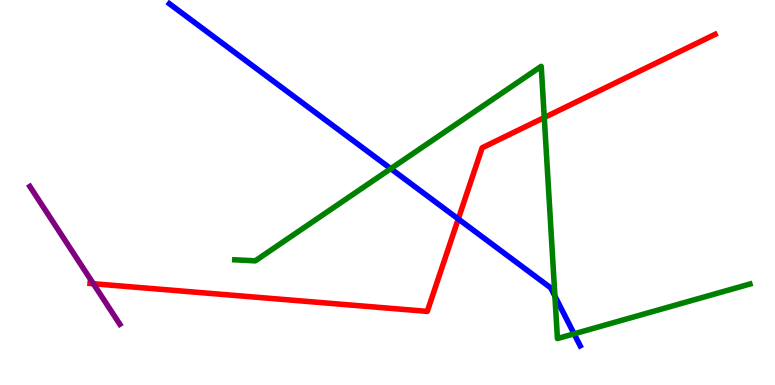[{'lines': ['blue', 'red'], 'intersections': [{'x': 5.91, 'y': 4.31}]}, {'lines': ['green', 'red'], 'intersections': [{'x': 7.02, 'y': 6.95}]}, {'lines': ['purple', 'red'], 'intersections': [{'x': 1.2, 'y': 2.63}]}, {'lines': ['blue', 'green'], 'intersections': [{'x': 5.04, 'y': 5.62}, {'x': 7.16, 'y': 2.31}, {'x': 7.41, 'y': 1.33}]}, {'lines': ['blue', 'purple'], 'intersections': []}, {'lines': ['green', 'purple'], 'intersections': []}]